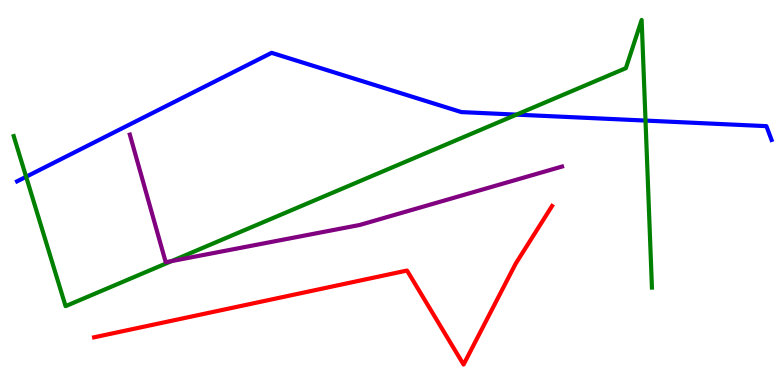[{'lines': ['blue', 'red'], 'intersections': []}, {'lines': ['green', 'red'], 'intersections': []}, {'lines': ['purple', 'red'], 'intersections': []}, {'lines': ['blue', 'green'], 'intersections': [{'x': 0.337, 'y': 5.41}, {'x': 6.66, 'y': 7.02}, {'x': 8.33, 'y': 6.87}]}, {'lines': ['blue', 'purple'], 'intersections': []}, {'lines': ['green', 'purple'], 'intersections': [{'x': 2.22, 'y': 3.22}]}]